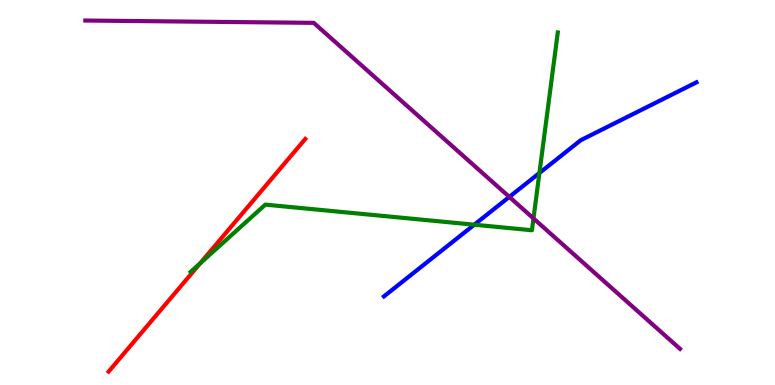[{'lines': ['blue', 'red'], 'intersections': []}, {'lines': ['green', 'red'], 'intersections': [{'x': 2.58, 'y': 3.16}]}, {'lines': ['purple', 'red'], 'intersections': []}, {'lines': ['blue', 'green'], 'intersections': [{'x': 6.12, 'y': 4.16}, {'x': 6.96, 'y': 5.51}]}, {'lines': ['blue', 'purple'], 'intersections': [{'x': 6.57, 'y': 4.89}]}, {'lines': ['green', 'purple'], 'intersections': [{'x': 6.88, 'y': 4.33}]}]